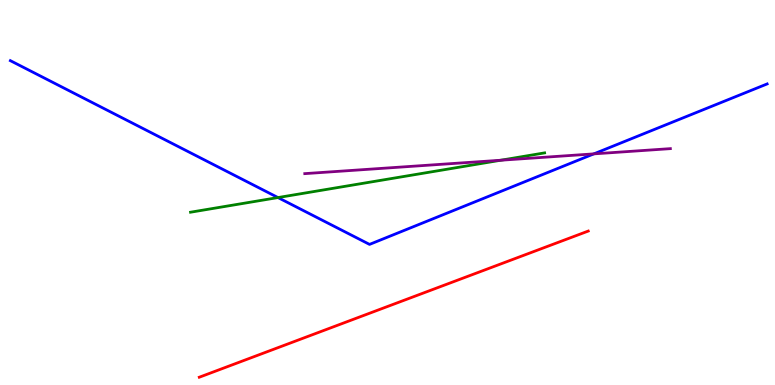[{'lines': ['blue', 'red'], 'intersections': []}, {'lines': ['green', 'red'], 'intersections': []}, {'lines': ['purple', 'red'], 'intersections': []}, {'lines': ['blue', 'green'], 'intersections': [{'x': 3.59, 'y': 4.87}]}, {'lines': ['blue', 'purple'], 'intersections': [{'x': 7.66, 'y': 6.0}]}, {'lines': ['green', 'purple'], 'intersections': [{'x': 6.46, 'y': 5.84}]}]